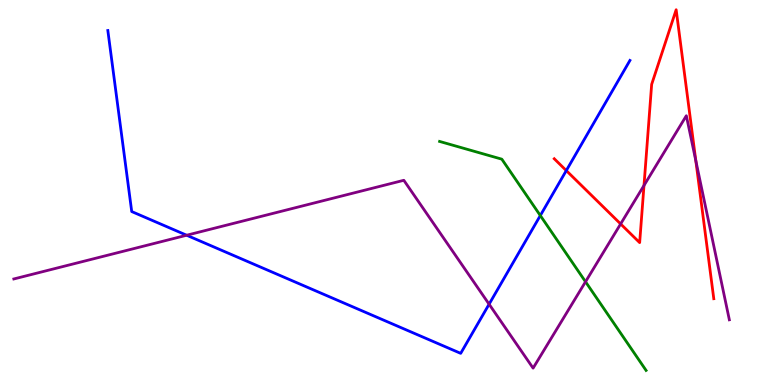[{'lines': ['blue', 'red'], 'intersections': [{'x': 7.31, 'y': 5.57}]}, {'lines': ['green', 'red'], 'intersections': []}, {'lines': ['purple', 'red'], 'intersections': [{'x': 8.01, 'y': 4.18}, {'x': 8.31, 'y': 5.18}, {'x': 8.98, 'y': 5.83}]}, {'lines': ['blue', 'green'], 'intersections': [{'x': 6.97, 'y': 4.4}]}, {'lines': ['blue', 'purple'], 'intersections': [{'x': 2.41, 'y': 3.89}, {'x': 6.31, 'y': 2.1}]}, {'lines': ['green', 'purple'], 'intersections': [{'x': 7.56, 'y': 2.68}]}]